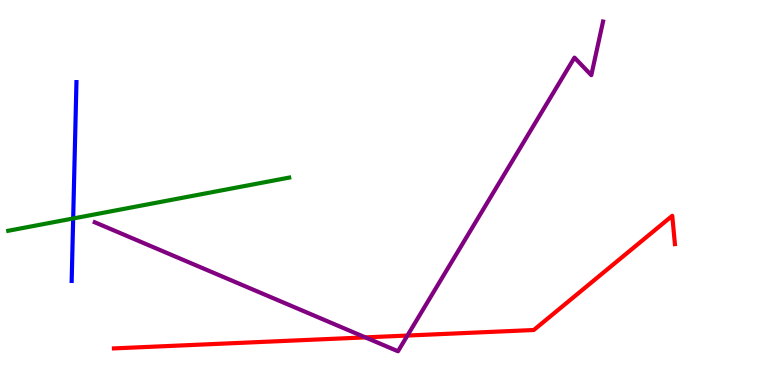[{'lines': ['blue', 'red'], 'intersections': []}, {'lines': ['green', 'red'], 'intersections': []}, {'lines': ['purple', 'red'], 'intersections': [{'x': 4.71, 'y': 1.24}, {'x': 5.26, 'y': 1.28}]}, {'lines': ['blue', 'green'], 'intersections': [{'x': 0.944, 'y': 4.33}]}, {'lines': ['blue', 'purple'], 'intersections': []}, {'lines': ['green', 'purple'], 'intersections': []}]